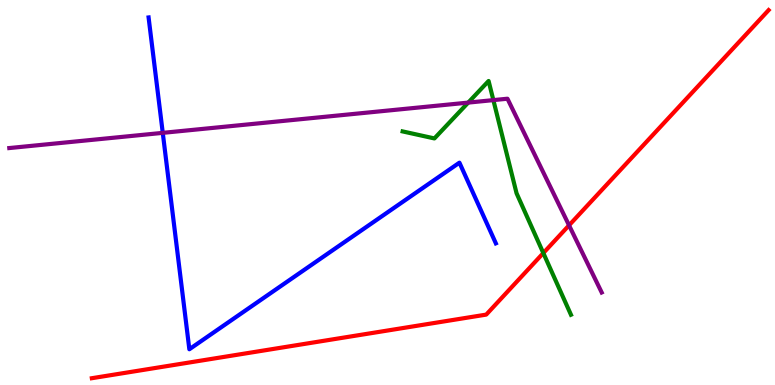[{'lines': ['blue', 'red'], 'intersections': []}, {'lines': ['green', 'red'], 'intersections': [{'x': 7.01, 'y': 3.43}]}, {'lines': ['purple', 'red'], 'intersections': [{'x': 7.34, 'y': 4.15}]}, {'lines': ['blue', 'green'], 'intersections': []}, {'lines': ['blue', 'purple'], 'intersections': [{'x': 2.1, 'y': 6.55}]}, {'lines': ['green', 'purple'], 'intersections': [{'x': 6.04, 'y': 7.33}, {'x': 6.37, 'y': 7.4}]}]